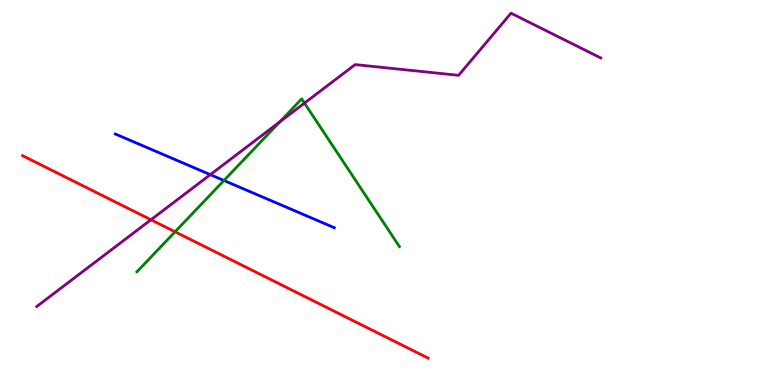[{'lines': ['blue', 'red'], 'intersections': []}, {'lines': ['green', 'red'], 'intersections': [{'x': 2.26, 'y': 3.98}]}, {'lines': ['purple', 'red'], 'intersections': [{'x': 1.95, 'y': 4.29}]}, {'lines': ['blue', 'green'], 'intersections': [{'x': 2.89, 'y': 5.31}]}, {'lines': ['blue', 'purple'], 'intersections': [{'x': 2.71, 'y': 5.46}]}, {'lines': ['green', 'purple'], 'intersections': [{'x': 3.61, 'y': 6.84}, {'x': 3.93, 'y': 7.32}]}]